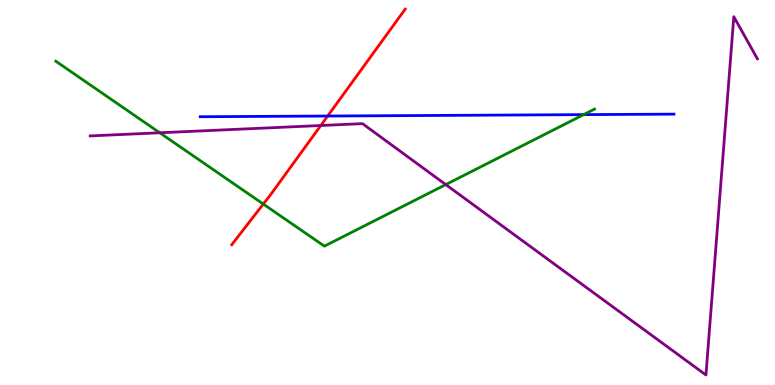[{'lines': ['blue', 'red'], 'intersections': [{'x': 4.23, 'y': 6.99}]}, {'lines': ['green', 'red'], 'intersections': [{'x': 3.4, 'y': 4.7}]}, {'lines': ['purple', 'red'], 'intersections': [{'x': 4.14, 'y': 6.74}]}, {'lines': ['blue', 'green'], 'intersections': [{'x': 7.53, 'y': 7.02}]}, {'lines': ['blue', 'purple'], 'intersections': []}, {'lines': ['green', 'purple'], 'intersections': [{'x': 2.06, 'y': 6.55}, {'x': 5.75, 'y': 5.21}]}]